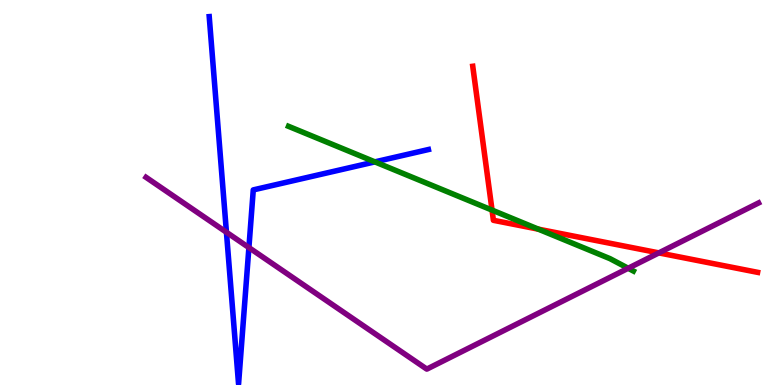[{'lines': ['blue', 'red'], 'intersections': []}, {'lines': ['green', 'red'], 'intersections': [{'x': 6.35, 'y': 4.54}, {'x': 6.95, 'y': 4.05}]}, {'lines': ['purple', 'red'], 'intersections': [{'x': 8.5, 'y': 3.43}]}, {'lines': ['blue', 'green'], 'intersections': [{'x': 4.84, 'y': 5.8}]}, {'lines': ['blue', 'purple'], 'intersections': [{'x': 2.92, 'y': 3.97}, {'x': 3.21, 'y': 3.57}]}, {'lines': ['green', 'purple'], 'intersections': [{'x': 8.11, 'y': 3.03}]}]